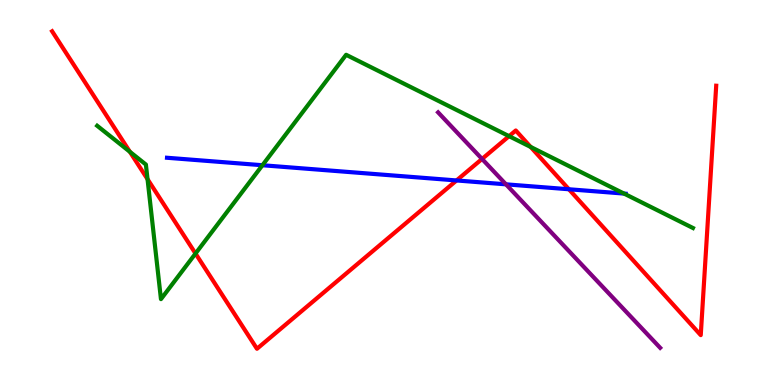[{'lines': ['blue', 'red'], 'intersections': [{'x': 5.89, 'y': 5.31}, {'x': 7.34, 'y': 5.08}]}, {'lines': ['green', 'red'], 'intersections': [{'x': 1.68, 'y': 6.06}, {'x': 1.9, 'y': 5.35}, {'x': 2.52, 'y': 3.41}, {'x': 6.57, 'y': 6.46}, {'x': 6.85, 'y': 6.18}]}, {'lines': ['purple', 'red'], 'intersections': [{'x': 6.22, 'y': 5.87}]}, {'lines': ['blue', 'green'], 'intersections': [{'x': 3.39, 'y': 5.71}, {'x': 8.05, 'y': 4.97}]}, {'lines': ['blue', 'purple'], 'intersections': [{'x': 6.53, 'y': 5.21}]}, {'lines': ['green', 'purple'], 'intersections': []}]